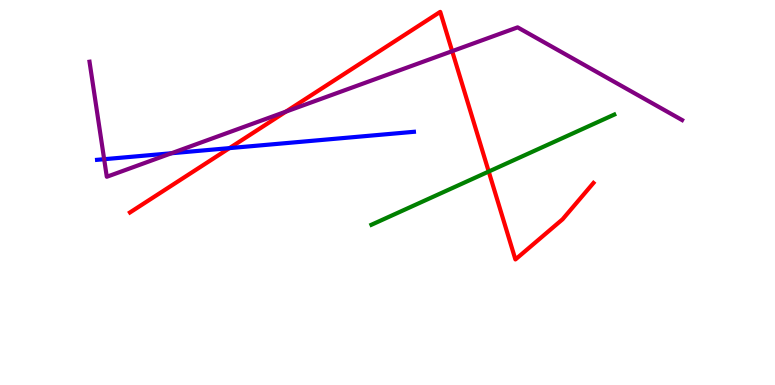[{'lines': ['blue', 'red'], 'intersections': [{'x': 2.96, 'y': 6.15}]}, {'lines': ['green', 'red'], 'intersections': [{'x': 6.31, 'y': 5.54}]}, {'lines': ['purple', 'red'], 'intersections': [{'x': 3.69, 'y': 7.1}, {'x': 5.83, 'y': 8.67}]}, {'lines': ['blue', 'green'], 'intersections': []}, {'lines': ['blue', 'purple'], 'intersections': [{'x': 1.34, 'y': 5.86}, {'x': 2.21, 'y': 6.02}]}, {'lines': ['green', 'purple'], 'intersections': []}]